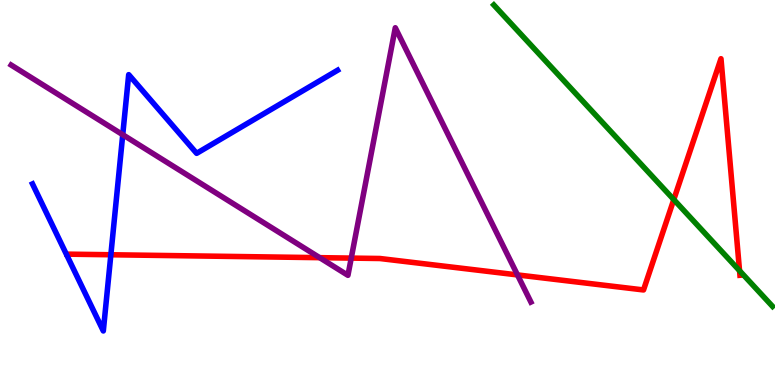[{'lines': ['blue', 'red'], 'intersections': [{'x': 1.43, 'y': 3.38}]}, {'lines': ['green', 'red'], 'intersections': [{'x': 8.69, 'y': 4.82}, {'x': 9.54, 'y': 2.97}]}, {'lines': ['purple', 'red'], 'intersections': [{'x': 4.12, 'y': 3.31}, {'x': 4.53, 'y': 3.3}, {'x': 6.68, 'y': 2.86}]}, {'lines': ['blue', 'green'], 'intersections': []}, {'lines': ['blue', 'purple'], 'intersections': [{'x': 1.58, 'y': 6.5}]}, {'lines': ['green', 'purple'], 'intersections': []}]